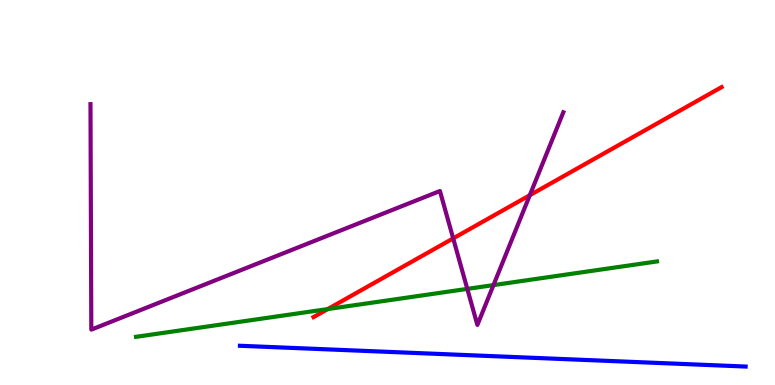[{'lines': ['blue', 'red'], 'intersections': []}, {'lines': ['green', 'red'], 'intersections': [{'x': 4.23, 'y': 1.97}]}, {'lines': ['purple', 'red'], 'intersections': [{'x': 5.85, 'y': 3.81}, {'x': 6.84, 'y': 4.93}]}, {'lines': ['blue', 'green'], 'intersections': []}, {'lines': ['blue', 'purple'], 'intersections': []}, {'lines': ['green', 'purple'], 'intersections': [{'x': 6.03, 'y': 2.5}, {'x': 6.37, 'y': 2.59}]}]